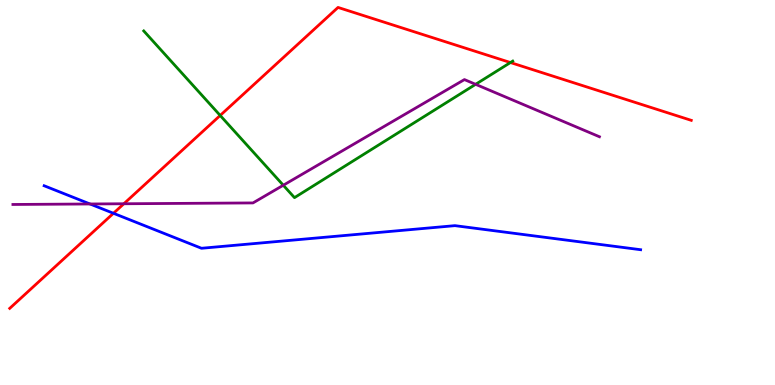[{'lines': ['blue', 'red'], 'intersections': [{'x': 1.46, 'y': 4.46}]}, {'lines': ['green', 'red'], 'intersections': [{'x': 2.84, 'y': 7.0}, {'x': 6.59, 'y': 8.38}]}, {'lines': ['purple', 'red'], 'intersections': [{'x': 1.6, 'y': 4.71}]}, {'lines': ['blue', 'green'], 'intersections': []}, {'lines': ['blue', 'purple'], 'intersections': [{'x': 1.16, 'y': 4.7}]}, {'lines': ['green', 'purple'], 'intersections': [{'x': 3.66, 'y': 5.19}, {'x': 6.14, 'y': 7.81}]}]